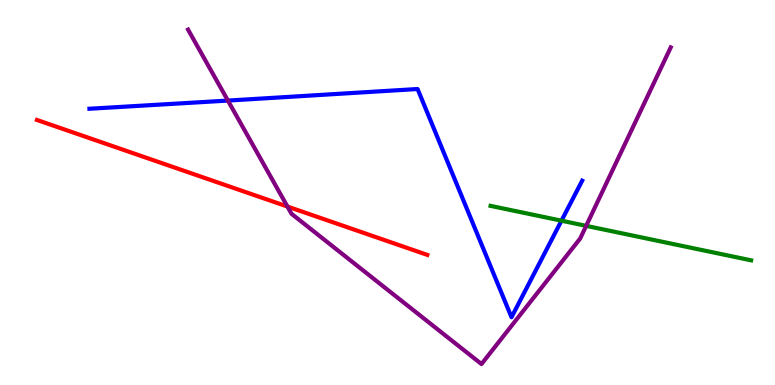[{'lines': ['blue', 'red'], 'intersections': []}, {'lines': ['green', 'red'], 'intersections': []}, {'lines': ['purple', 'red'], 'intersections': [{'x': 3.71, 'y': 4.64}]}, {'lines': ['blue', 'green'], 'intersections': [{'x': 7.24, 'y': 4.27}]}, {'lines': ['blue', 'purple'], 'intersections': [{'x': 2.94, 'y': 7.39}]}, {'lines': ['green', 'purple'], 'intersections': [{'x': 7.56, 'y': 4.13}]}]